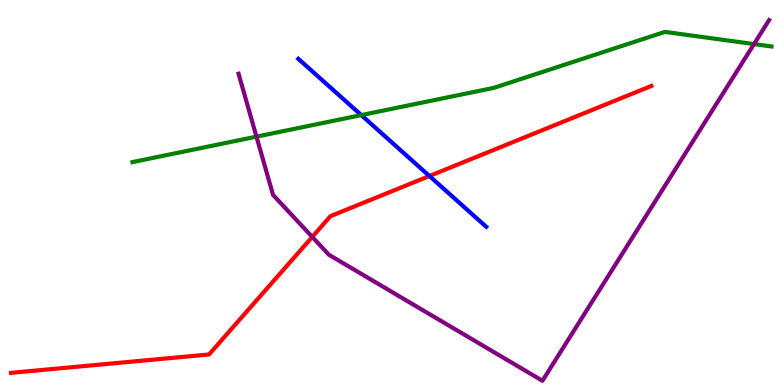[{'lines': ['blue', 'red'], 'intersections': [{'x': 5.54, 'y': 5.43}]}, {'lines': ['green', 'red'], 'intersections': []}, {'lines': ['purple', 'red'], 'intersections': [{'x': 4.03, 'y': 3.85}]}, {'lines': ['blue', 'green'], 'intersections': [{'x': 4.66, 'y': 7.01}]}, {'lines': ['blue', 'purple'], 'intersections': []}, {'lines': ['green', 'purple'], 'intersections': [{'x': 3.31, 'y': 6.45}, {'x': 9.73, 'y': 8.86}]}]